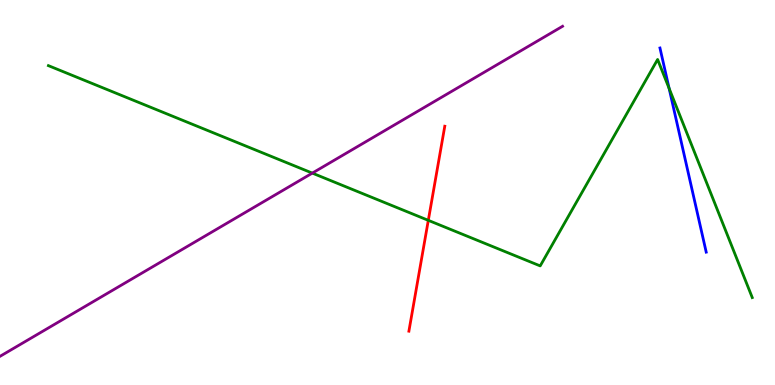[{'lines': ['blue', 'red'], 'intersections': []}, {'lines': ['green', 'red'], 'intersections': [{'x': 5.53, 'y': 4.28}]}, {'lines': ['purple', 'red'], 'intersections': []}, {'lines': ['blue', 'green'], 'intersections': [{'x': 8.63, 'y': 7.7}]}, {'lines': ['blue', 'purple'], 'intersections': []}, {'lines': ['green', 'purple'], 'intersections': [{'x': 4.03, 'y': 5.5}]}]